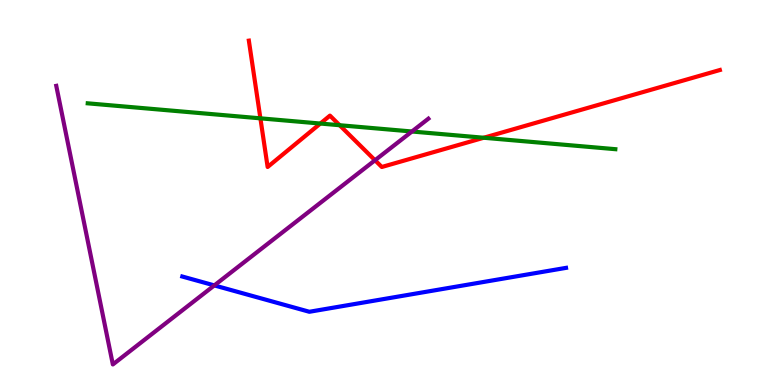[{'lines': ['blue', 'red'], 'intersections': []}, {'lines': ['green', 'red'], 'intersections': [{'x': 3.36, 'y': 6.93}, {'x': 4.13, 'y': 6.79}, {'x': 4.38, 'y': 6.75}, {'x': 6.24, 'y': 6.42}]}, {'lines': ['purple', 'red'], 'intersections': [{'x': 4.84, 'y': 5.84}]}, {'lines': ['blue', 'green'], 'intersections': []}, {'lines': ['blue', 'purple'], 'intersections': [{'x': 2.77, 'y': 2.59}]}, {'lines': ['green', 'purple'], 'intersections': [{'x': 5.32, 'y': 6.58}]}]